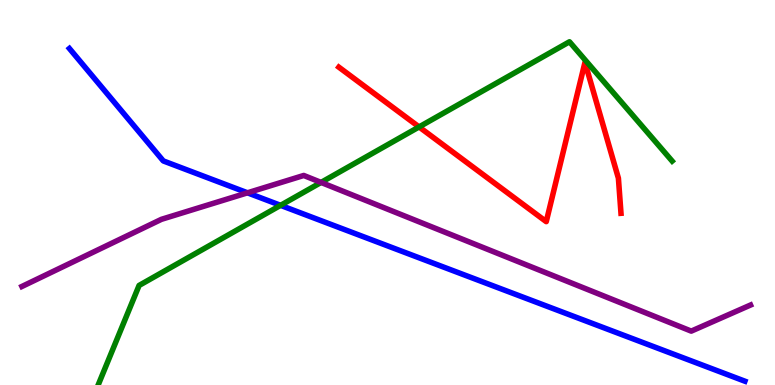[{'lines': ['blue', 'red'], 'intersections': []}, {'lines': ['green', 'red'], 'intersections': [{'x': 5.41, 'y': 6.7}]}, {'lines': ['purple', 'red'], 'intersections': []}, {'lines': ['blue', 'green'], 'intersections': [{'x': 3.62, 'y': 4.67}]}, {'lines': ['blue', 'purple'], 'intersections': [{'x': 3.19, 'y': 4.99}]}, {'lines': ['green', 'purple'], 'intersections': [{'x': 4.14, 'y': 5.26}]}]